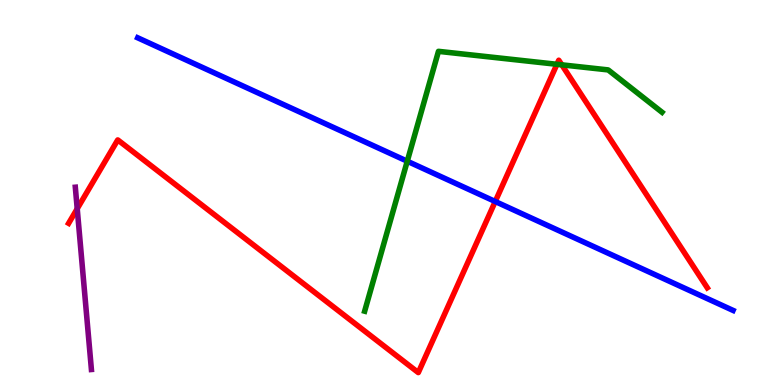[{'lines': ['blue', 'red'], 'intersections': [{'x': 6.39, 'y': 4.77}]}, {'lines': ['green', 'red'], 'intersections': [{'x': 7.19, 'y': 8.33}, {'x': 7.25, 'y': 8.32}]}, {'lines': ['purple', 'red'], 'intersections': [{'x': 0.996, 'y': 4.58}]}, {'lines': ['blue', 'green'], 'intersections': [{'x': 5.25, 'y': 5.81}]}, {'lines': ['blue', 'purple'], 'intersections': []}, {'lines': ['green', 'purple'], 'intersections': []}]